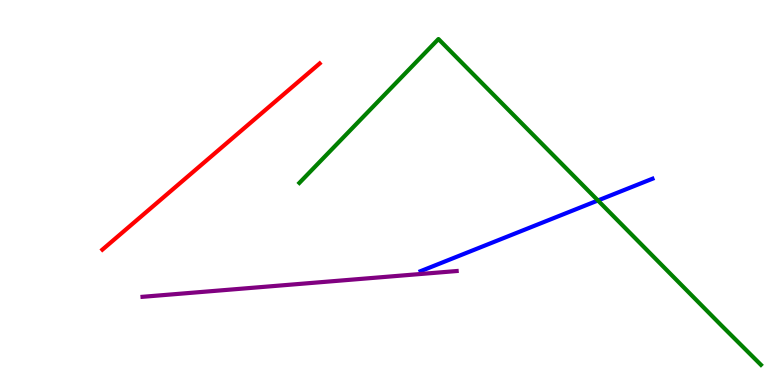[{'lines': ['blue', 'red'], 'intersections': []}, {'lines': ['green', 'red'], 'intersections': []}, {'lines': ['purple', 'red'], 'intersections': []}, {'lines': ['blue', 'green'], 'intersections': [{'x': 7.72, 'y': 4.79}]}, {'lines': ['blue', 'purple'], 'intersections': []}, {'lines': ['green', 'purple'], 'intersections': []}]